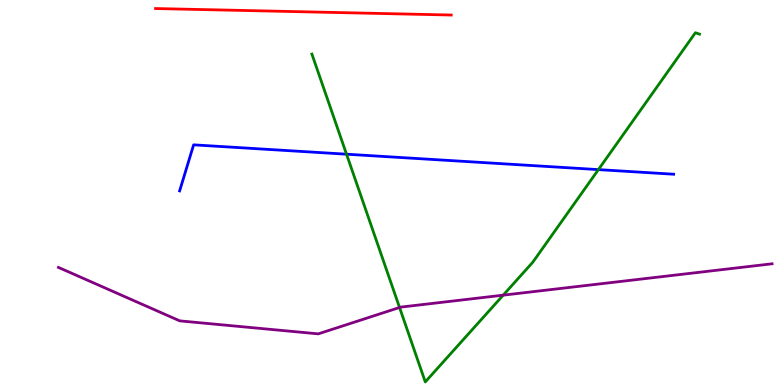[{'lines': ['blue', 'red'], 'intersections': []}, {'lines': ['green', 'red'], 'intersections': []}, {'lines': ['purple', 'red'], 'intersections': []}, {'lines': ['blue', 'green'], 'intersections': [{'x': 4.47, 'y': 5.99}, {'x': 7.72, 'y': 5.59}]}, {'lines': ['blue', 'purple'], 'intersections': []}, {'lines': ['green', 'purple'], 'intersections': [{'x': 5.16, 'y': 2.01}, {'x': 6.49, 'y': 2.33}]}]